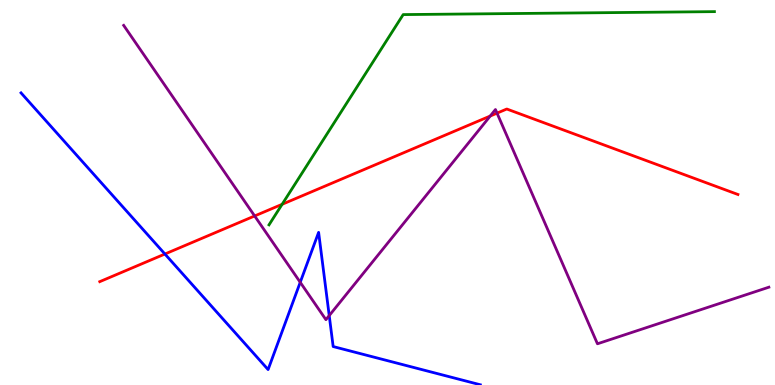[{'lines': ['blue', 'red'], 'intersections': [{'x': 2.13, 'y': 3.4}]}, {'lines': ['green', 'red'], 'intersections': [{'x': 3.64, 'y': 4.69}]}, {'lines': ['purple', 'red'], 'intersections': [{'x': 3.29, 'y': 4.39}, {'x': 6.33, 'y': 6.99}, {'x': 6.41, 'y': 7.06}]}, {'lines': ['blue', 'green'], 'intersections': []}, {'lines': ['blue', 'purple'], 'intersections': [{'x': 3.87, 'y': 2.67}, {'x': 4.25, 'y': 1.8}]}, {'lines': ['green', 'purple'], 'intersections': []}]